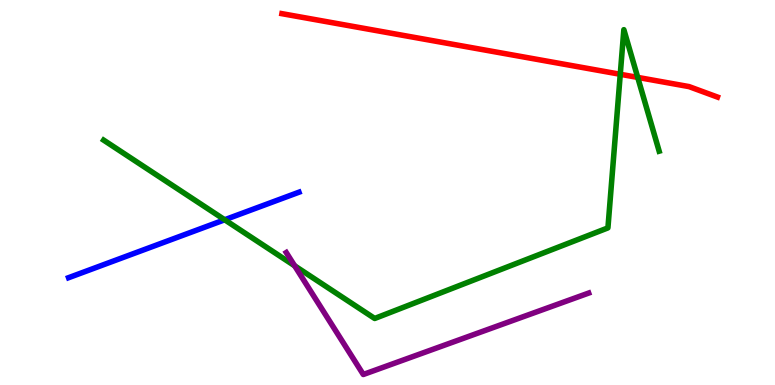[{'lines': ['blue', 'red'], 'intersections': []}, {'lines': ['green', 'red'], 'intersections': [{'x': 8.0, 'y': 8.07}, {'x': 8.23, 'y': 7.99}]}, {'lines': ['purple', 'red'], 'intersections': []}, {'lines': ['blue', 'green'], 'intersections': [{'x': 2.9, 'y': 4.29}]}, {'lines': ['blue', 'purple'], 'intersections': []}, {'lines': ['green', 'purple'], 'intersections': [{'x': 3.8, 'y': 3.1}]}]